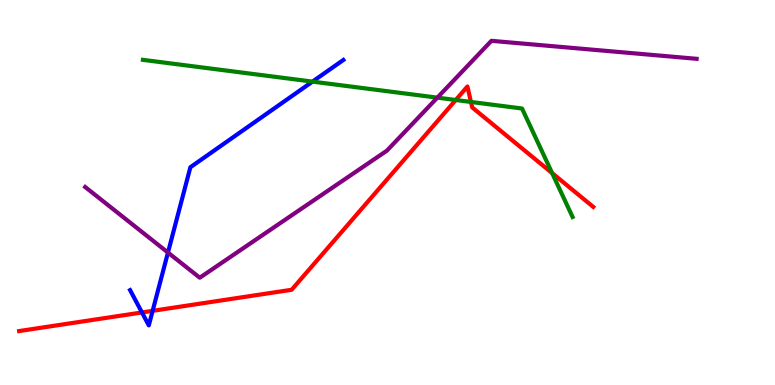[{'lines': ['blue', 'red'], 'intersections': [{'x': 1.83, 'y': 1.88}, {'x': 1.97, 'y': 1.93}]}, {'lines': ['green', 'red'], 'intersections': [{'x': 5.88, 'y': 7.4}, {'x': 6.08, 'y': 7.35}, {'x': 7.12, 'y': 5.5}]}, {'lines': ['purple', 'red'], 'intersections': []}, {'lines': ['blue', 'green'], 'intersections': [{'x': 4.03, 'y': 7.88}]}, {'lines': ['blue', 'purple'], 'intersections': [{'x': 2.17, 'y': 3.44}]}, {'lines': ['green', 'purple'], 'intersections': [{'x': 5.64, 'y': 7.46}]}]